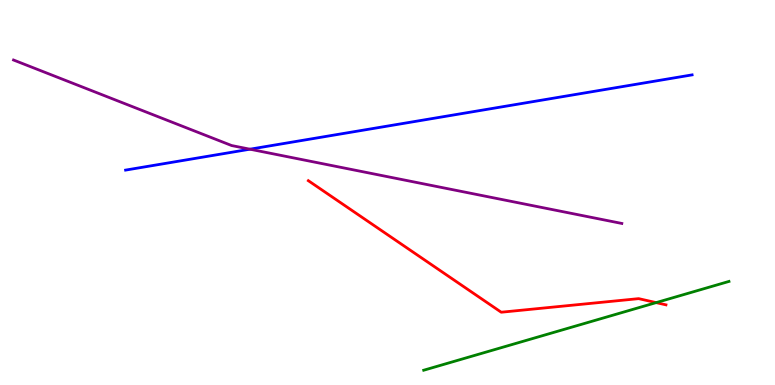[{'lines': ['blue', 'red'], 'intersections': []}, {'lines': ['green', 'red'], 'intersections': [{'x': 8.47, 'y': 2.14}]}, {'lines': ['purple', 'red'], 'intersections': []}, {'lines': ['blue', 'green'], 'intersections': []}, {'lines': ['blue', 'purple'], 'intersections': [{'x': 3.23, 'y': 6.12}]}, {'lines': ['green', 'purple'], 'intersections': []}]